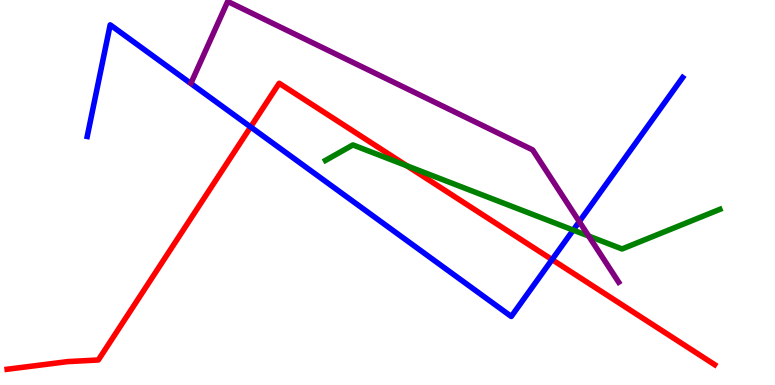[{'lines': ['blue', 'red'], 'intersections': [{'x': 3.23, 'y': 6.7}, {'x': 7.12, 'y': 3.26}]}, {'lines': ['green', 'red'], 'intersections': [{'x': 5.25, 'y': 5.69}]}, {'lines': ['purple', 'red'], 'intersections': []}, {'lines': ['blue', 'green'], 'intersections': [{'x': 7.4, 'y': 4.02}]}, {'lines': ['blue', 'purple'], 'intersections': [{'x': 7.47, 'y': 4.24}]}, {'lines': ['green', 'purple'], 'intersections': [{'x': 7.6, 'y': 3.87}]}]